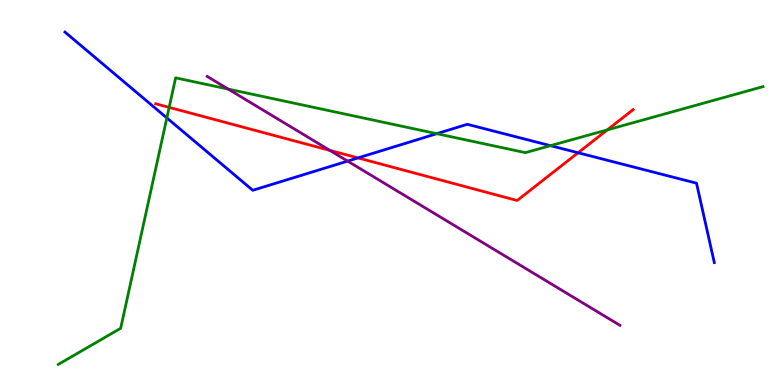[{'lines': ['blue', 'red'], 'intersections': [{'x': 4.62, 'y': 5.9}, {'x': 7.46, 'y': 6.03}]}, {'lines': ['green', 'red'], 'intersections': [{'x': 2.18, 'y': 7.21}, {'x': 7.84, 'y': 6.63}]}, {'lines': ['purple', 'red'], 'intersections': [{'x': 4.26, 'y': 6.09}]}, {'lines': ['blue', 'green'], 'intersections': [{'x': 2.15, 'y': 6.94}, {'x': 5.64, 'y': 6.53}, {'x': 7.1, 'y': 6.22}]}, {'lines': ['blue', 'purple'], 'intersections': [{'x': 4.49, 'y': 5.82}]}, {'lines': ['green', 'purple'], 'intersections': [{'x': 2.94, 'y': 7.69}]}]